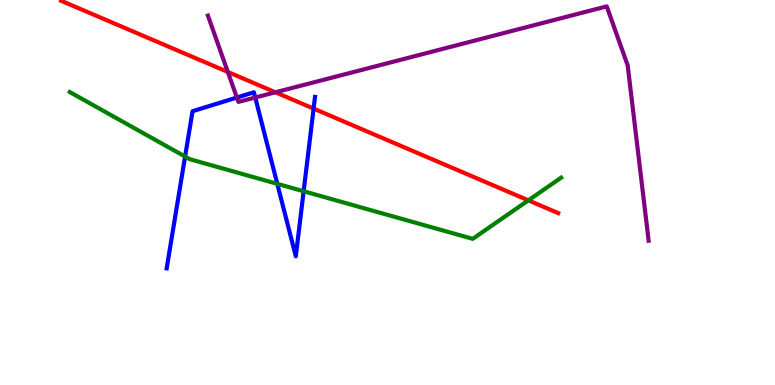[{'lines': ['blue', 'red'], 'intersections': [{'x': 4.05, 'y': 7.18}]}, {'lines': ['green', 'red'], 'intersections': [{'x': 6.82, 'y': 4.8}]}, {'lines': ['purple', 'red'], 'intersections': [{'x': 2.94, 'y': 8.13}, {'x': 3.55, 'y': 7.6}]}, {'lines': ['blue', 'green'], 'intersections': [{'x': 2.39, 'y': 5.93}, {'x': 3.58, 'y': 5.23}, {'x': 3.92, 'y': 5.03}]}, {'lines': ['blue', 'purple'], 'intersections': [{'x': 3.06, 'y': 7.47}, {'x': 3.29, 'y': 7.47}]}, {'lines': ['green', 'purple'], 'intersections': []}]